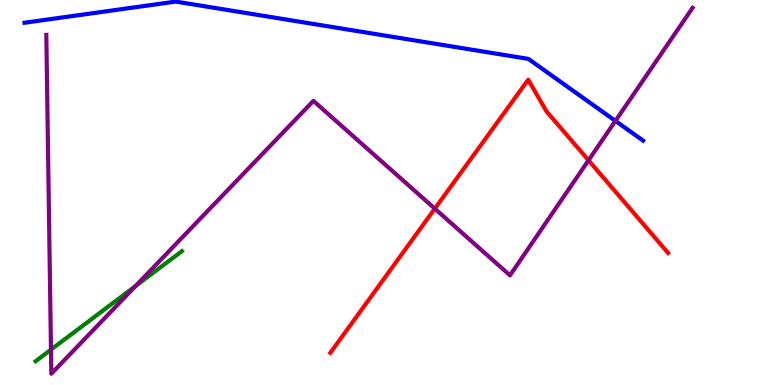[{'lines': ['blue', 'red'], 'intersections': []}, {'lines': ['green', 'red'], 'intersections': []}, {'lines': ['purple', 'red'], 'intersections': [{'x': 5.61, 'y': 4.58}, {'x': 7.59, 'y': 5.84}]}, {'lines': ['blue', 'green'], 'intersections': []}, {'lines': ['blue', 'purple'], 'intersections': [{'x': 7.94, 'y': 6.86}]}, {'lines': ['green', 'purple'], 'intersections': [{'x': 0.658, 'y': 0.918}, {'x': 1.75, 'y': 2.57}]}]